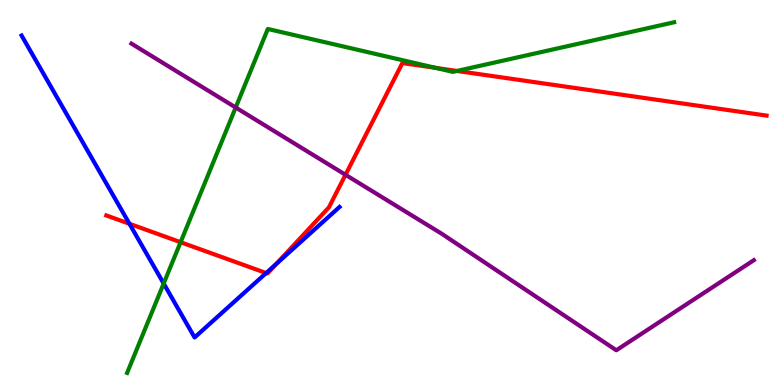[{'lines': ['blue', 'red'], 'intersections': [{'x': 1.67, 'y': 4.19}, {'x': 3.43, 'y': 2.91}, {'x': 3.57, 'y': 3.15}]}, {'lines': ['green', 'red'], 'intersections': [{'x': 2.33, 'y': 3.71}, {'x': 5.62, 'y': 8.24}, {'x': 5.9, 'y': 8.16}]}, {'lines': ['purple', 'red'], 'intersections': [{'x': 4.46, 'y': 5.46}]}, {'lines': ['blue', 'green'], 'intersections': [{'x': 2.11, 'y': 2.64}]}, {'lines': ['blue', 'purple'], 'intersections': []}, {'lines': ['green', 'purple'], 'intersections': [{'x': 3.04, 'y': 7.21}]}]